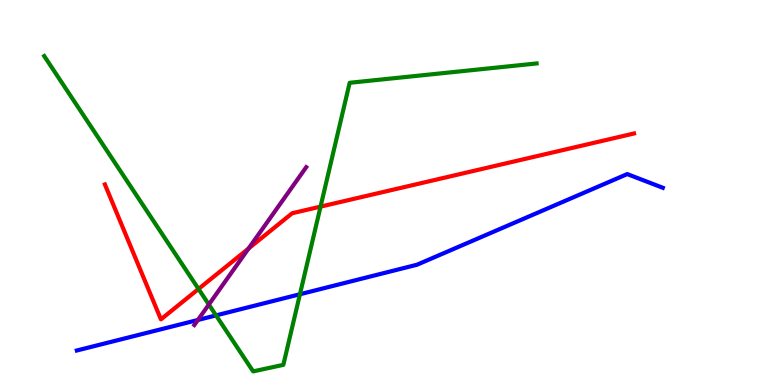[{'lines': ['blue', 'red'], 'intersections': []}, {'lines': ['green', 'red'], 'intersections': [{'x': 2.56, 'y': 2.49}, {'x': 4.14, 'y': 4.63}]}, {'lines': ['purple', 'red'], 'intersections': [{'x': 3.21, 'y': 3.55}]}, {'lines': ['blue', 'green'], 'intersections': [{'x': 2.79, 'y': 1.81}, {'x': 3.87, 'y': 2.36}]}, {'lines': ['blue', 'purple'], 'intersections': [{'x': 2.55, 'y': 1.69}]}, {'lines': ['green', 'purple'], 'intersections': [{'x': 2.69, 'y': 2.09}]}]